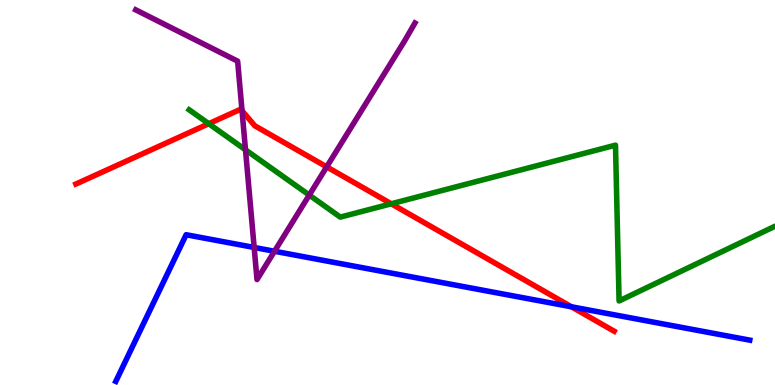[{'lines': ['blue', 'red'], 'intersections': [{'x': 7.37, 'y': 2.03}]}, {'lines': ['green', 'red'], 'intersections': [{'x': 2.69, 'y': 6.79}, {'x': 5.05, 'y': 4.71}]}, {'lines': ['purple', 'red'], 'intersections': [{'x': 3.12, 'y': 7.12}, {'x': 4.22, 'y': 5.67}]}, {'lines': ['blue', 'green'], 'intersections': []}, {'lines': ['blue', 'purple'], 'intersections': [{'x': 3.28, 'y': 3.57}, {'x': 3.54, 'y': 3.47}]}, {'lines': ['green', 'purple'], 'intersections': [{'x': 3.17, 'y': 6.11}, {'x': 3.99, 'y': 4.93}]}]